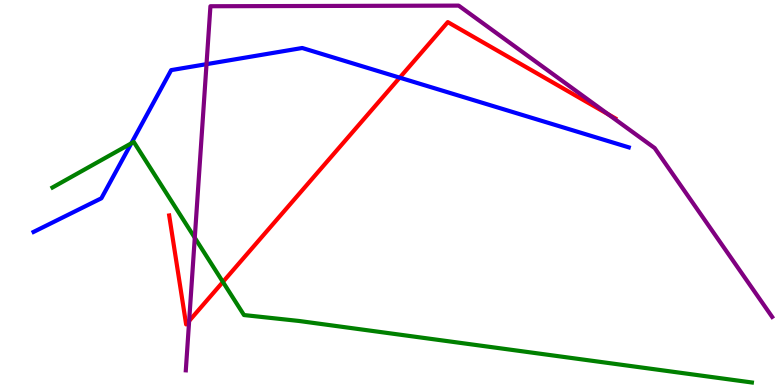[{'lines': ['blue', 'red'], 'intersections': [{'x': 5.16, 'y': 7.98}]}, {'lines': ['green', 'red'], 'intersections': [{'x': 2.88, 'y': 2.68}]}, {'lines': ['purple', 'red'], 'intersections': [{'x': 2.44, 'y': 1.66}, {'x': 7.85, 'y': 7.03}]}, {'lines': ['blue', 'green'], 'intersections': [{'x': 1.69, 'y': 6.28}]}, {'lines': ['blue', 'purple'], 'intersections': [{'x': 2.66, 'y': 8.33}]}, {'lines': ['green', 'purple'], 'intersections': [{'x': 2.51, 'y': 3.82}]}]